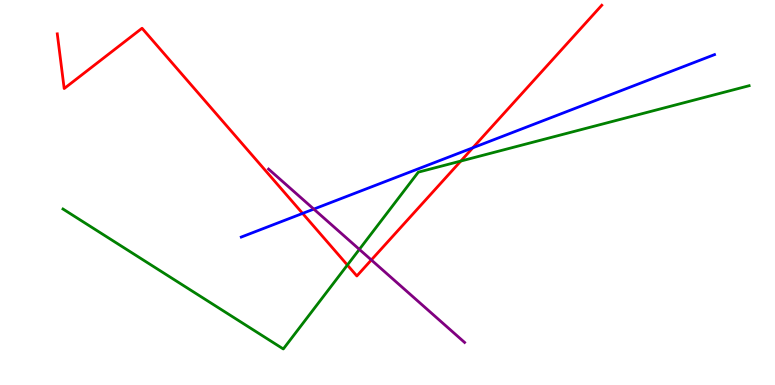[{'lines': ['blue', 'red'], 'intersections': [{'x': 3.9, 'y': 4.46}, {'x': 6.1, 'y': 6.16}]}, {'lines': ['green', 'red'], 'intersections': [{'x': 4.48, 'y': 3.12}, {'x': 5.95, 'y': 5.82}]}, {'lines': ['purple', 'red'], 'intersections': [{'x': 4.79, 'y': 3.25}]}, {'lines': ['blue', 'green'], 'intersections': []}, {'lines': ['blue', 'purple'], 'intersections': [{'x': 4.05, 'y': 4.57}]}, {'lines': ['green', 'purple'], 'intersections': [{'x': 4.64, 'y': 3.52}]}]